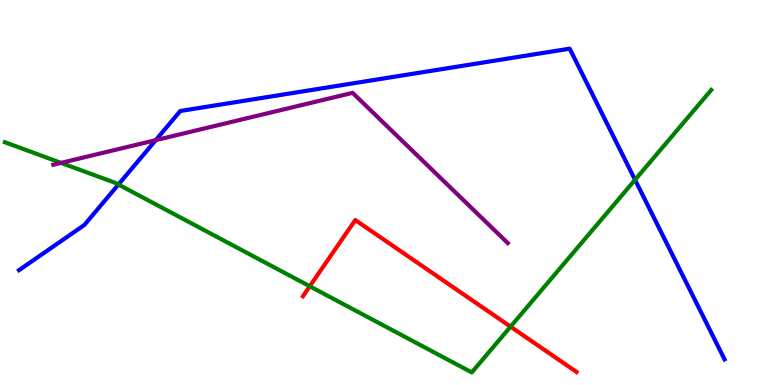[{'lines': ['blue', 'red'], 'intersections': []}, {'lines': ['green', 'red'], 'intersections': [{'x': 4.0, 'y': 2.56}, {'x': 6.59, 'y': 1.52}]}, {'lines': ['purple', 'red'], 'intersections': []}, {'lines': ['blue', 'green'], 'intersections': [{'x': 1.53, 'y': 5.21}, {'x': 8.19, 'y': 5.33}]}, {'lines': ['blue', 'purple'], 'intersections': [{'x': 2.01, 'y': 6.36}]}, {'lines': ['green', 'purple'], 'intersections': [{'x': 0.788, 'y': 5.77}]}]